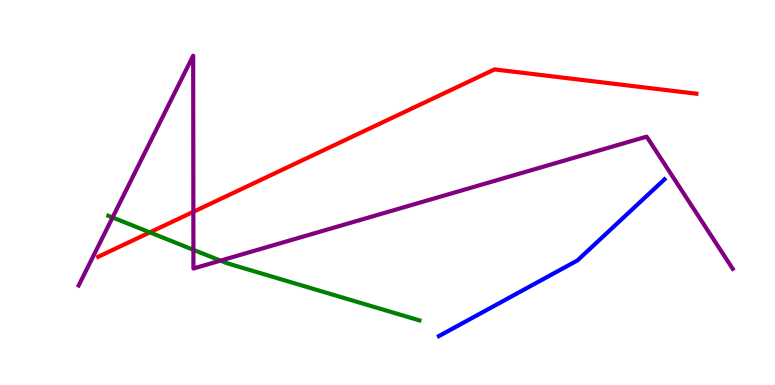[{'lines': ['blue', 'red'], 'intersections': []}, {'lines': ['green', 'red'], 'intersections': [{'x': 1.93, 'y': 3.96}]}, {'lines': ['purple', 'red'], 'intersections': [{'x': 2.5, 'y': 4.5}]}, {'lines': ['blue', 'green'], 'intersections': []}, {'lines': ['blue', 'purple'], 'intersections': []}, {'lines': ['green', 'purple'], 'intersections': [{'x': 1.45, 'y': 4.35}, {'x': 2.5, 'y': 3.51}, {'x': 2.84, 'y': 3.23}]}]